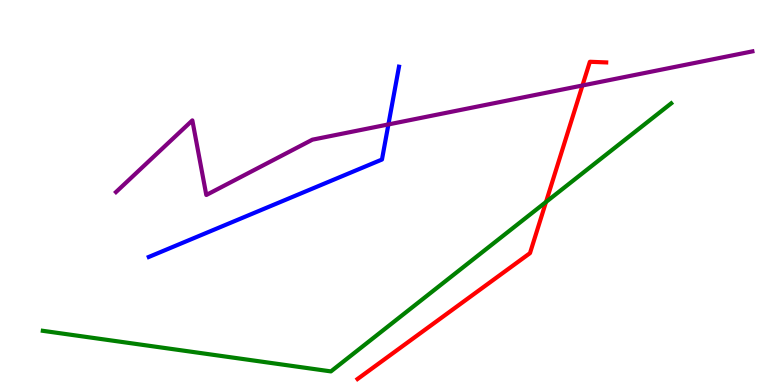[{'lines': ['blue', 'red'], 'intersections': []}, {'lines': ['green', 'red'], 'intersections': [{'x': 7.05, 'y': 4.75}]}, {'lines': ['purple', 'red'], 'intersections': [{'x': 7.52, 'y': 7.78}]}, {'lines': ['blue', 'green'], 'intersections': []}, {'lines': ['blue', 'purple'], 'intersections': [{'x': 5.01, 'y': 6.77}]}, {'lines': ['green', 'purple'], 'intersections': []}]